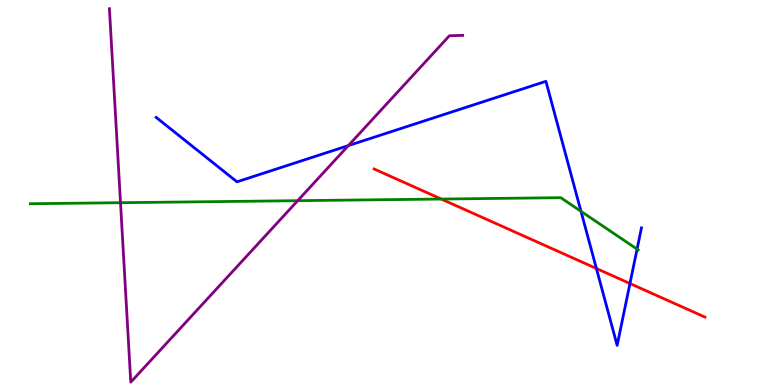[{'lines': ['blue', 'red'], 'intersections': [{'x': 7.7, 'y': 3.03}, {'x': 8.13, 'y': 2.64}]}, {'lines': ['green', 'red'], 'intersections': [{'x': 5.69, 'y': 4.83}]}, {'lines': ['purple', 'red'], 'intersections': []}, {'lines': ['blue', 'green'], 'intersections': [{'x': 7.5, 'y': 4.51}, {'x': 8.22, 'y': 3.53}]}, {'lines': ['blue', 'purple'], 'intersections': [{'x': 4.49, 'y': 6.22}]}, {'lines': ['green', 'purple'], 'intersections': [{'x': 1.55, 'y': 4.73}, {'x': 3.84, 'y': 4.79}]}]